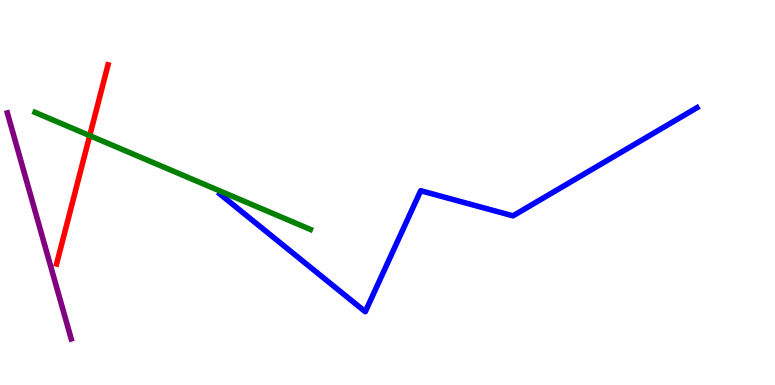[{'lines': ['blue', 'red'], 'intersections': []}, {'lines': ['green', 'red'], 'intersections': [{'x': 1.16, 'y': 6.48}]}, {'lines': ['purple', 'red'], 'intersections': []}, {'lines': ['blue', 'green'], 'intersections': []}, {'lines': ['blue', 'purple'], 'intersections': []}, {'lines': ['green', 'purple'], 'intersections': []}]